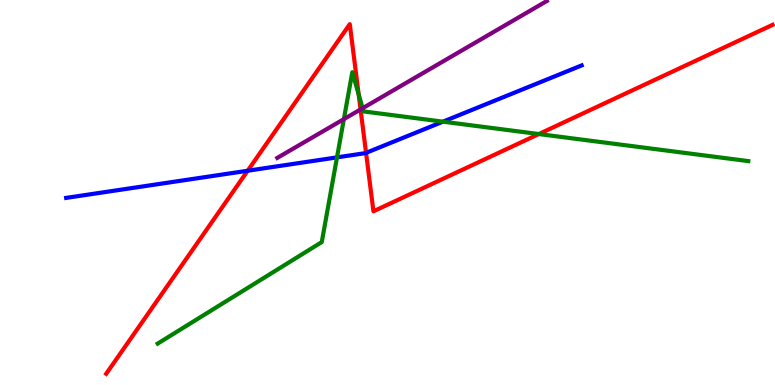[{'lines': ['blue', 'red'], 'intersections': [{'x': 3.2, 'y': 5.57}, {'x': 4.72, 'y': 6.03}]}, {'lines': ['green', 'red'], 'intersections': [{'x': 4.63, 'y': 7.55}, {'x': 6.95, 'y': 6.52}]}, {'lines': ['purple', 'red'], 'intersections': [{'x': 4.65, 'y': 7.16}]}, {'lines': ['blue', 'green'], 'intersections': [{'x': 4.35, 'y': 5.91}, {'x': 5.72, 'y': 6.84}]}, {'lines': ['blue', 'purple'], 'intersections': []}, {'lines': ['green', 'purple'], 'intersections': [{'x': 4.44, 'y': 6.91}, {'x': 4.68, 'y': 7.19}]}]